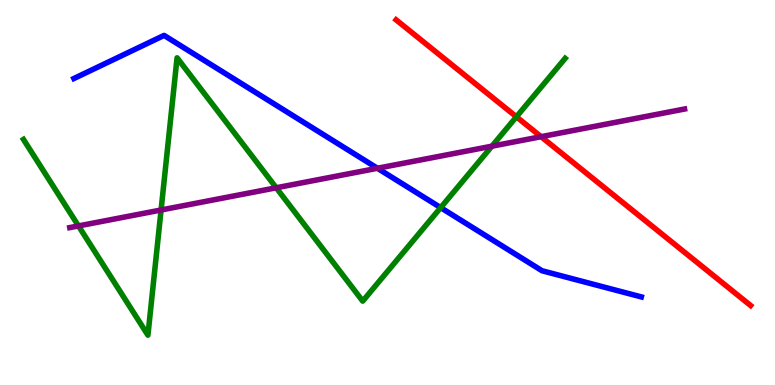[{'lines': ['blue', 'red'], 'intersections': []}, {'lines': ['green', 'red'], 'intersections': [{'x': 6.66, 'y': 6.97}]}, {'lines': ['purple', 'red'], 'intersections': [{'x': 6.98, 'y': 6.45}]}, {'lines': ['blue', 'green'], 'intersections': [{'x': 5.69, 'y': 4.61}]}, {'lines': ['blue', 'purple'], 'intersections': [{'x': 4.87, 'y': 5.63}]}, {'lines': ['green', 'purple'], 'intersections': [{'x': 1.01, 'y': 4.13}, {'x': 2.08, 'y': 4.55}, {'x': 3.56, 'y': 5.12}, {'x': 6.35, 'y': 6.2}]}]